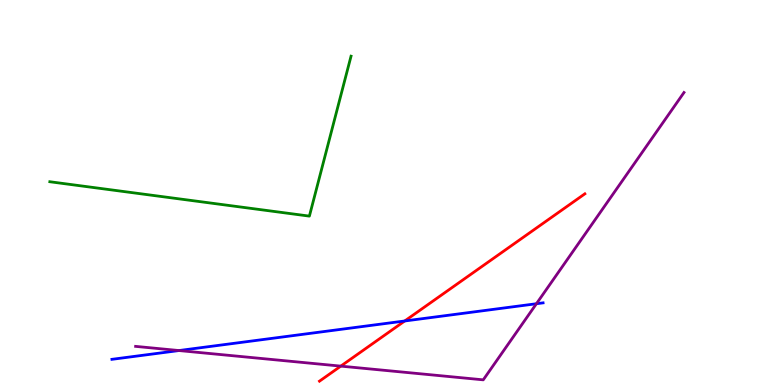[{'lines': ['blue', 'red'], 'intersections': [{'x': 5.22, 'y': 1.66}]}, {'lines': ['green', 'red'], 'intersections': []}, {'lines': ['purple', 'red'], 'intersections': [{'x': 4.4, 'y': 0.49}]}, {'lines': ['blue', 'green'], 'intersections': []}, {'lines': ['blue', 'purple'], 'intersections': [{'x': 2.31, 'y': 0.895}, {'x': 6.92, 'y': 2.11}]}, {'lines': ['green', 'purple'], 'intersections': []}]